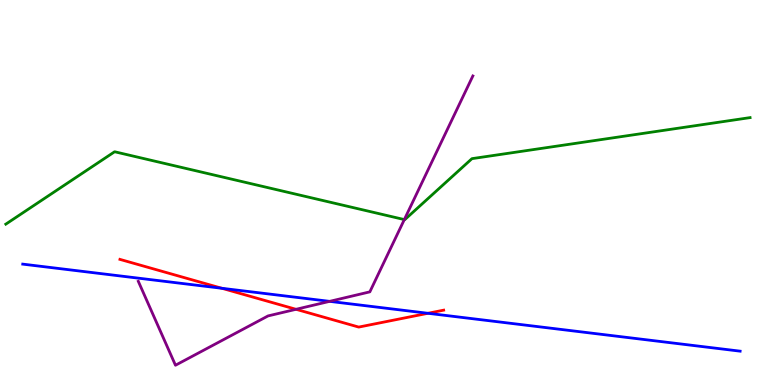[{'lines': ['blue', 'red'], 'intersections': [{'x': 2.86, 'y': 2.51}, {'x': 5.52, 'y': 1.86}]}, {'lines': ['green', 'red'], 'intersections': []}, {'lines': ['purple', 'red'], 'intersections': [{'x': 3.82, 'y': 1.97}]}, {'lines': ['blue', 'green'], 'intersections': []}, {'lines': ['blue', 'purple'], 'intersections': [{'x': 4.25, 'y': 2.17}]}, {'lines': ['green', 'purple'], 'intersections': [{'x': 5.22, 'y': 4.3}]}]